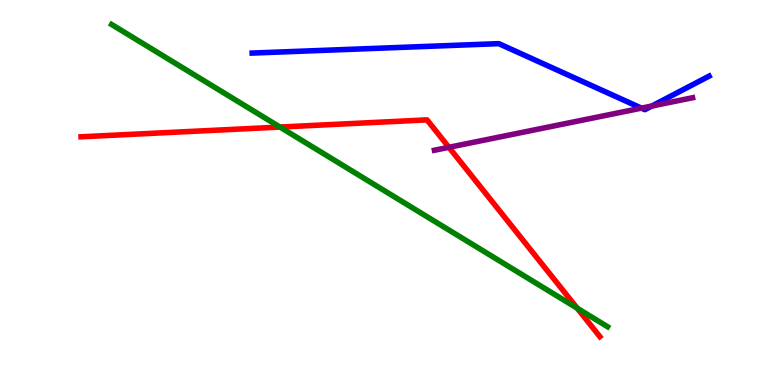[{'lines': ['blue', 'red'], 'intersections': []}, {'lines': ['green', 'red'], 'intersections': [{'x': 3.61, 'y': 6.7}, {'x': 7.45, 'y': 1.99}]}, {'lines': ['purple', 'red'], 'intersections': [{'x': 5.79, 'y': 6.17}]}, {'lines': ['blue', 'green'], 'intersections': []}, {'lines': ['blue', 'purple'], 'intersections': [{'x': 8.28, 'y': 7.19}, {'x': 8.41, 'y': 7.25}]}, {'lines': ['green', 'purple'], 'intersections': []}]